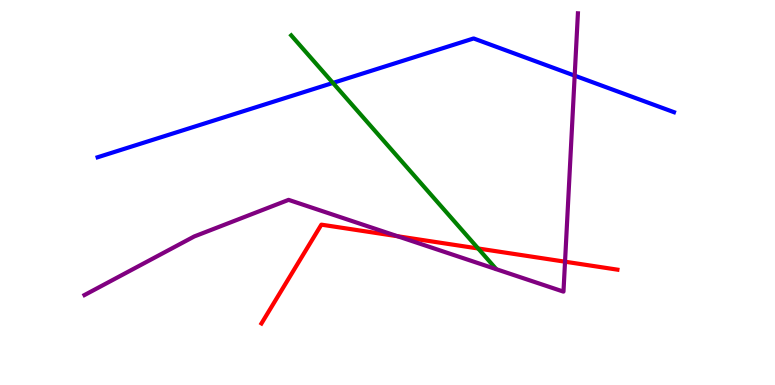[{'lines': ['blue', 'red'], 'intersections': []}, {'lines': ['green', 'red'], 'intersections': [{'x': 6.17, 'y': 3.55}]}, {'lines': ['purple', 'red'], 'intersections': [{'x': 5.13, 'y': 3.86}, {'x': 7.29, 'y': 3.2}]}, {'lines': ['blue', 'green'], 'intersections': [{'x': 4.3, 'y': 7.85}]}, {'lines': ['blue', 'purple'], 'intersections': [{'x': 7.42, 'y': 8.04}]}, {'lines': ['green', 'purple'], 'intersections': []}]